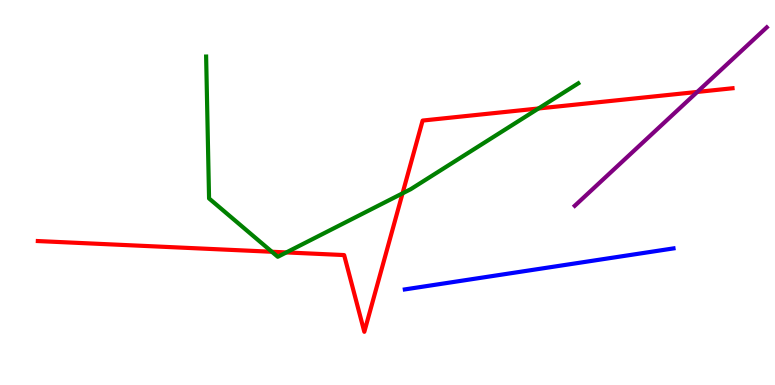[{'lines': ['blue', 'red'], 'intersections': []}, {'lines': ['green', 'red'], 'intersections': [{'x': 3.51, 'y': 3.46}, {'x': 3.69, 'y': 3.44}, {'x': 5.19, 'y': 4.98}, {'x': 6.95, 'y': 7.18}]}, {'lines': ['purple', 'red'], 'intersections': [{'x': 9.0, 'y': 7.61}]}, {'lines': ['blue', 'green'], 'intersections': []}, {'lines': ['blue', 'purple'], 'intersections': []}, {'lines': ['green', 'purple'], 'intersections': []}]